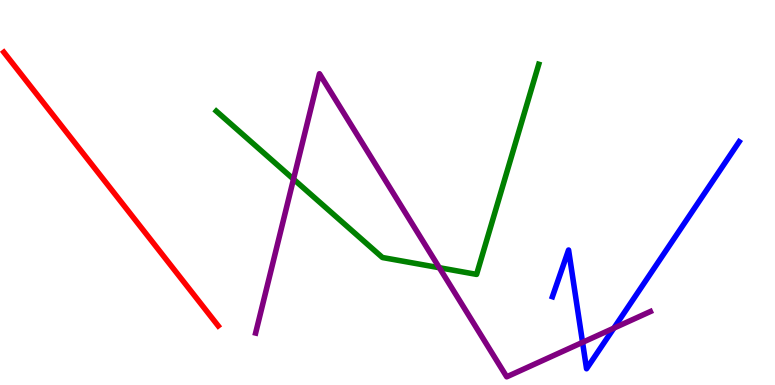[{'lines': ['blue', 'red'], 'intersections': []}, {'lines': ['green', 'red'], 'intersections': []}, {'lines': ['purple', 'red'], 'intersections': []}, {'lines': ['blue', 'green'], 'intersections': []}, {'lines': ['blue', 'purple'], 'intersections': [{'x': 7.52, 'y': 1.11}, {'x': 7.92, 'y': 1.48}]}, {'lines': ['green', 'purple'], 'intersections': [{'x': 3.79, 'y': 5.35}, {'x': 5.67, 'y': 3.05}]}]